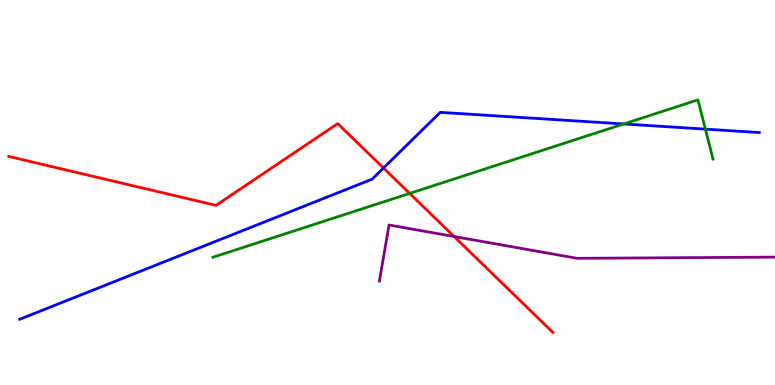[{'lines': ['blue', 'red'], 'intersections': [{'x': 4.95, 'y': 5.64}]}, {'lines': ['green', 'red'], 'intersections': [{'x': 5.29, 'y': 4.98}]}, {'lines': ['purple', 'red'], 'intersections': [{'x': 5.86, 'y': 3.86}]}, {'lines': ['blue', 'green'], 'intersections': [{'x': 8.05, 'y': 6.78}, {'x': 9.1, 'y': 6.65}]}, {'lines': ['blue', 'purple'], 'intersections': []}, {'lines': ['green', 'purple'], 'intersections': []}]